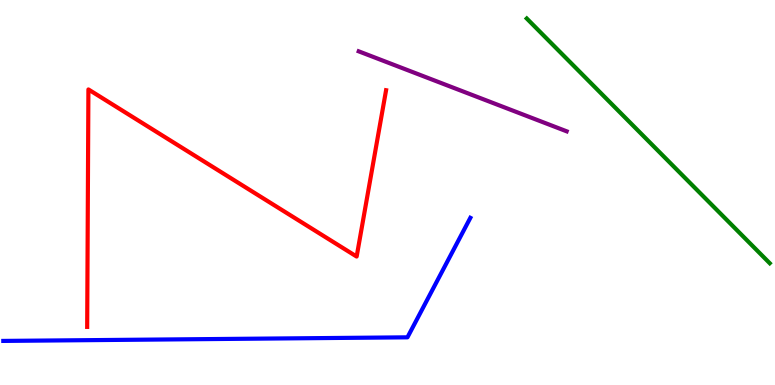[{'lines': ['blue', 'red'], 'intersections': []}, {'lines': ['green', 'red'], 'intersections': []}, {'lines': ['purple', 'red'], 'intersections': []}, {'lines': ['blue', 'green'], 'intersections': []}, {'lines': ['blue', 'purple'], 'intersections': []}, {'lines': ['green', 'purple'], 'intersections': []}]